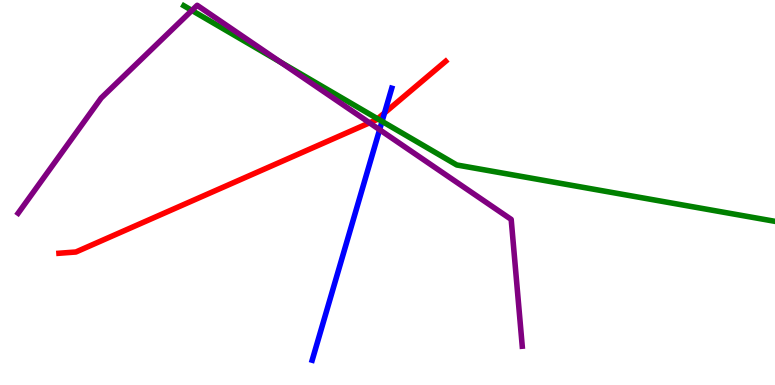[{'lines': ['blue', 'red'], 'intersections': [{'x': 4.96, 'y': 7.07}]}, {'lines': ['green', 'red'], 'intersections': [{'x': 4.87, 'y': 6.91}]}, {'lines': ['purple', 'red'], 'intersections': [{'x': 4.77, 'y': 6.81}]}, {'lines': ['blue', 'green'], 'intersections': [{'x': 4.93, 'y': 6.85}]}, {'lines': ['blue', 'purple'], 'intersections': [{'x': 4.9, 'y': 6.63}]}, {'lines': ['green', 'purple'], 'intersections': [{'x': 2.48, 'y': 9.73}, {'x': 3.62, 'y': 8.38}]}]